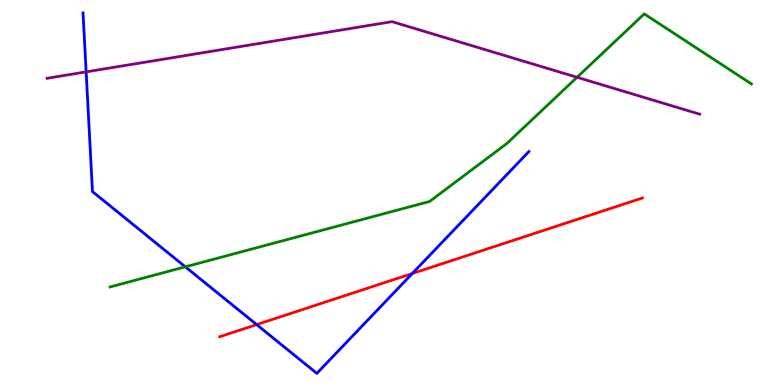[{'lines': ['blue', 'red'], 'intersections': [{'x': 3.31, 'y': 1.57}, {'x': 5.32, 'y': 2.9}]}, {'lines': ['green', 'red'], 'intersections': []}, {'lines': ['purple', 'red'], 'intersections': []}, {'lines': ['blue', 'green'], 'intersections': [{'x': 2.39, 'y': 3.07}]}, {'lines': ['blue', 'purple'], 'intersections': [{'x': 1.11, 'y': 8.13}]}, {'lines': ['green', 'purple'], 'intersections': [{'x': 7.45, 'y': 7.99}]}]